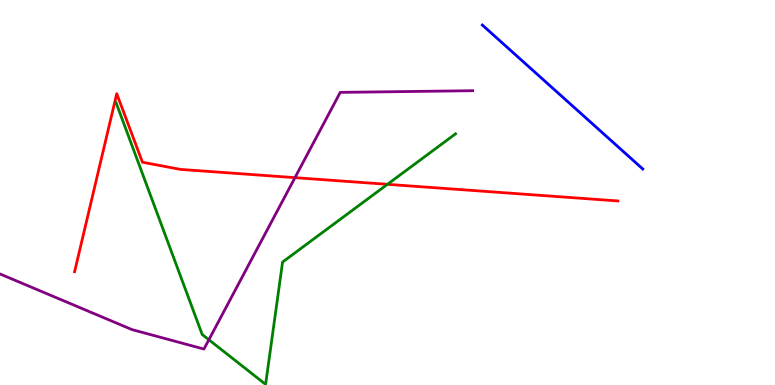[{'lines': ['blue', 'red'], 'intersections': []}, {'lines': ['green', 'red'], 'intersections': [{'x': 5.0, 'y': 5.21}]}, {'lines': ['purple', 'red'], 'intersections': [{'x': 3.81, 'y': 5.39}]}, {'lines': ['blue', 'green'], 'intersections': []}, {'lines': ['blue', 'purple'], 'intersections': []}, {'lines': ['green', 'purple'], 'intersections': [{'x': 2.7, 'y': 1.18}]}]